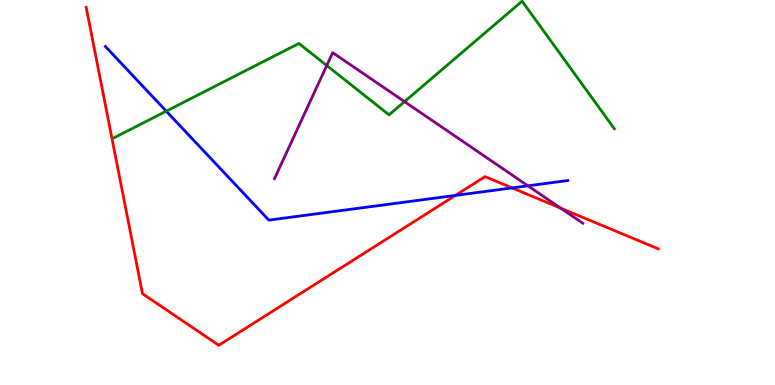[{'lines': ['blue', 'red'], 'intersections': [{'x': 5.88, 'y': 4.92}, {'x': 6.61, 'y': 5.12}]}, {'lines': ['green', 'red'], 'intersections': []}, {'lines': ['purple', 'red'], 'intersections': [{'x': 7.24, 'y': 4.59}]}, {'lines': ['blue', 'green'], 'intersections': [{'x': 2.15, 'y': 7.11}]}, {'lines': ['blue', 'purple'], 'intersections': [{'x': 6.81, 'y': 5.17}]}, {'lines': ['green', 'purple'], 'intersections': [{'x': 4.22, 'y': 8.3}, {'x': 5.22, 'y': 7.36}]}]